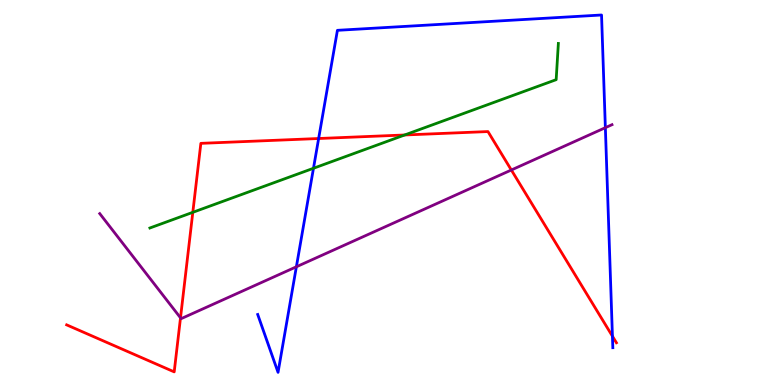[{'lines': ['blue', 'red'], 'intersections': [{'x': 4.11, 'y': 6.4}, {'x': 7.9, 'y': 1.27}]}, {'lines': ['green', 'red'], 'intersections': [{'x': 2.49, 'y': 4.49}, {'x': 5.22, 'y': 6.49}]}, {'lines': ['purple', 'red'], 'intersections': [{'x': 2.33, 'y': 1.74}, {'x': 6.6, 'y': 5.58}]}, {'lines': ['blue', 'green'], 'intersections': [{'x': 4.04, 'y': 5.63}]}, {'lines': ['blue', 'purple'], 'intersections': [{'x': 3.82, 'y': 3.07}, {'x': 7.81, 'y': 6.68}]}, {'lines': ['green', 'purple'], 'intersections': []}]